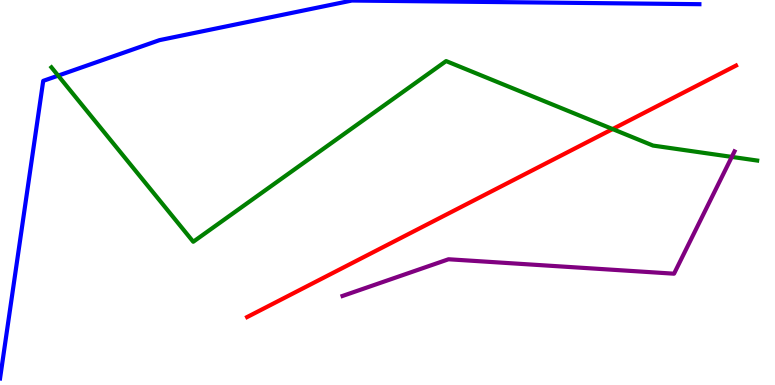[{'lines': ['blue', 'red'], 'intersections': []}, {'lines': ['green', 'red'], 'intersections': [{'x': 7.9, 'y': 6.65}]}, {'lines': ['purple', 'red'], 'intersections': []}, {'lines': ['blue', 'green'], 'intersections': [{'x': 0.751, 'y': 8.04}]}, {'lines': ['blue', 'purple'], 'intersections': []}, {'lines': ['green', 'purple'], 'intersections': [{'x': 9.44, 'y': 5.92}]}]